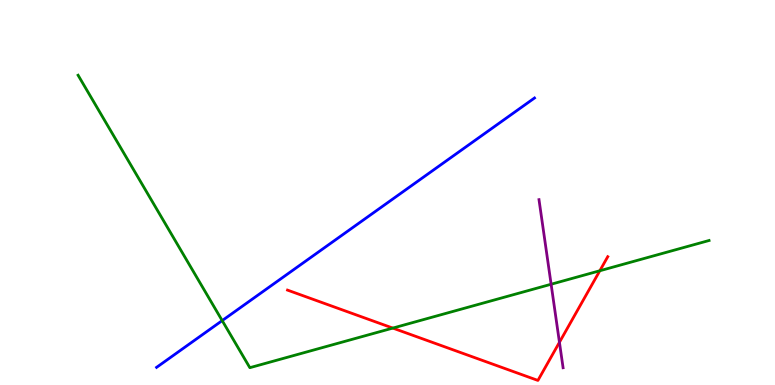[{'lines': ['blue', 'red'], 'intersections': []}, {'lines': ['green', 'red'], 'intersections': [{'x': 5.07, 'y': 1.48}, {'x': 7.74, 'y': 2.97}]}, {'lines': ['purple', 'red'], 'intersections': [{'x': 7.22, 'y': 1.11}]}, {'lines': ['blue', 'green'], 'intersections': [{'x': 2.87, 'y': 1.67}]}, {'lines': ['blue', 'purple'], 'intersections': []}, {'lines': ['green', 'purple'], 'intersections': [{'x': 7.11, 'y': 2.62}]}]